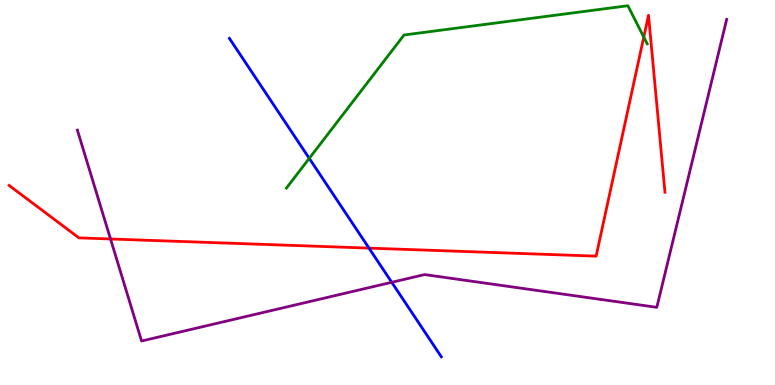[{'lines': ['blue', 'red'], 'intersections': [{'x': 4.76, 'y': 3.56}]}, {'lines': ['green', 'red'], 'intersections': [{'x': 8.31, 'y': 9.04}]}, {'lines': ['purple', 'red'], 'intersections': [{'x': 1.43, 'y': 3.79}]}, {'lines': ['blue', 'green'], 'intersections': [{'x': 3.99, 'y': 5.89}]}, {'lines': ['blue', 'purple'], 'intersections': [{'x': 5.05, 'y': 2.67}]}, {'lines': ['green', 'purple'], 'intersections': []}]